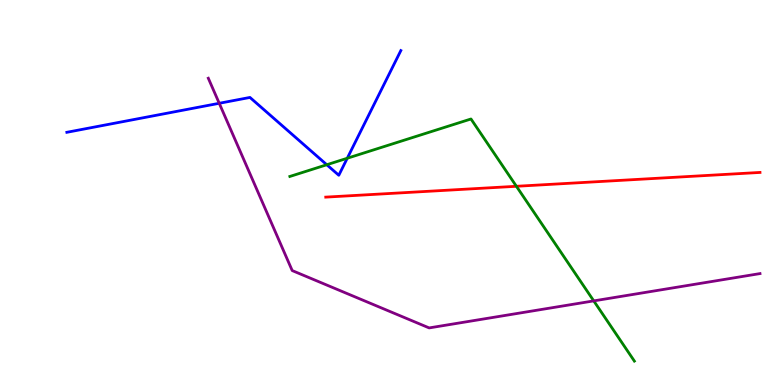[{'lines': ['blue', 'red'], 'intersections': []}, {'lines': ['green', 'red'], 'intersections': [{'x': 6.66, 'y': 5.16}]}, {'lines': ['purple', 'red'], 'intersections': []}, {'lines': ['blue', 'green'], 'intersections': [{'x': 4.22, 'y': 5.72}, {'x': 4.48, 'y': 5.89}]}, {'lines': ['blue', 'purple'], 'intersections': [{'x': 2.83, 'y': 7.32}]}, {'lines': ['green', 'purple'], 'intersections': [{'x': 7.66, 'y': 2.18}]}]